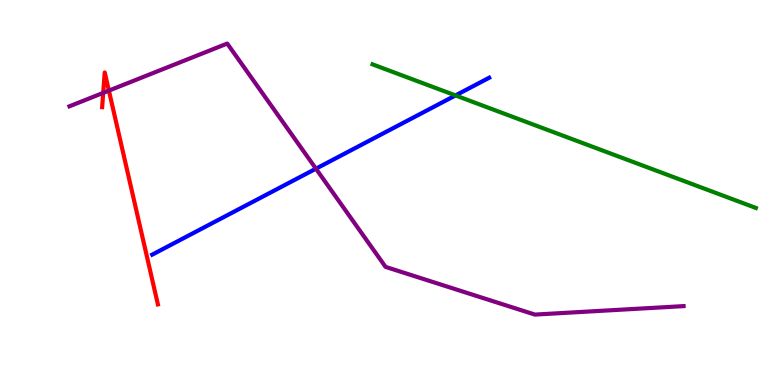[{'lines': ['blue', 'red'], 'intersections': []}, {'lines': ['green', 'red'], 'intersections': []}, {'lines': ['purple', 'red'], 'intersections': [{'x': 1.33, 'y': 7.59}, {'x': 1.4, 'y': 7.65}]}, {'lines': ['blue', 'green'], 'intersections': [{'x': 5.88, 'y': 7.52}]}, {'lines': ['blue', 'purple'], 'intersections': [{'x': 4.08, 'y': 5.62}]}, {'lines': ['green', 'purple'], 'intersections': []}]